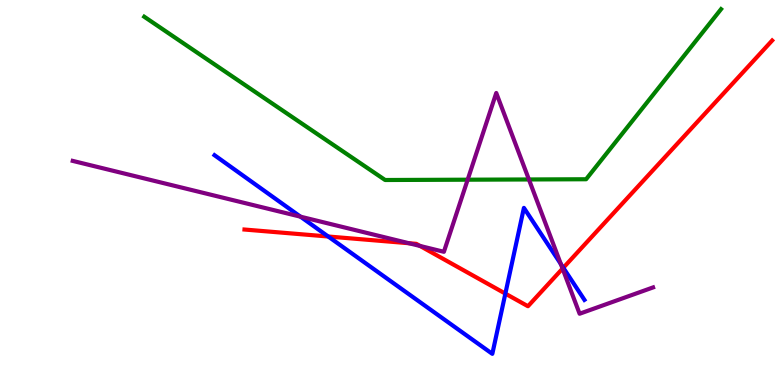[{'lines': ['blue', 'red'], 'intersections': [{'x': 4.24, 'y': 3.86}, {'x': 6.52, 'y': 2.37}, {'x': 7.27, 'y': 3.04}]}, {'lines': ['green', 'red'], 'intersections': []}, {'lines': ['purple', 'red'], 'intersections': [{'x': 5.28, 'y': 3.68}, {'x': 5.42, 'y': 3.61}, {'x': 7.26, 'y': 3.02}]}, {'lines': ['blue', 'green'], 'intersections': []}, {'lines': ['blue', 'purple'], 'intersections': [{'x': 3.88, 'y': 4.37}, {'x': 7.24, 'y': 3.14}]}, {'lines': ['green', 'purple'], 'intersections': [{'x': 6.03, 'y': 5.33}, {'x': 6.82, 'y': 5.34}]}]